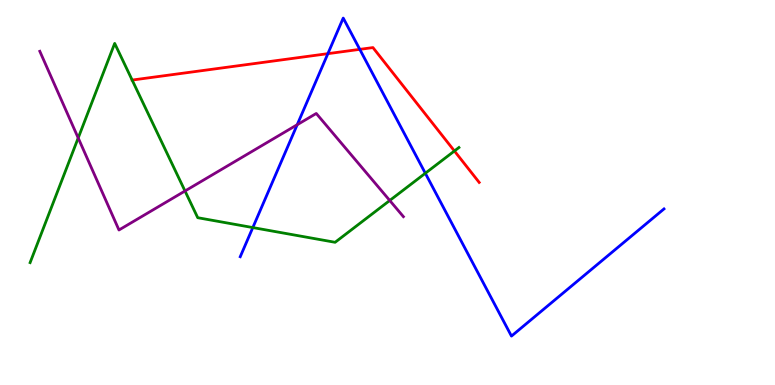[{'lines': ['blue', 'red'], 'intersections': [{'x': 4.23, 'y': 8.61}, {'x': 4.64, 'y': 8.72}]}, {'lines': ['green', 'red'], 'intersections': [{'x': 1.71, 'y': 7.92}, {'x': 5.86, 'y': 6.08}]}, {'lines': ['purple', 'red'], 'intersections': []}, {'lines': ['blue', 'green'], 'intersections': [{'x': 3.26, 'y': 4.09}, {'x': 5.49, 'y': 5.5}]}, {'lines': ['blue', 'purple'], 'intersections': [{'x': 3.83, 'y': 6.76}]}, {'lines': ['green', 'purple'], 'intersections': [{'x': 1.01, 'y': 6.42}, {'x': 2.39, 'y': 5.04}, {'x': 5.03, 'y': 4.79}]}]